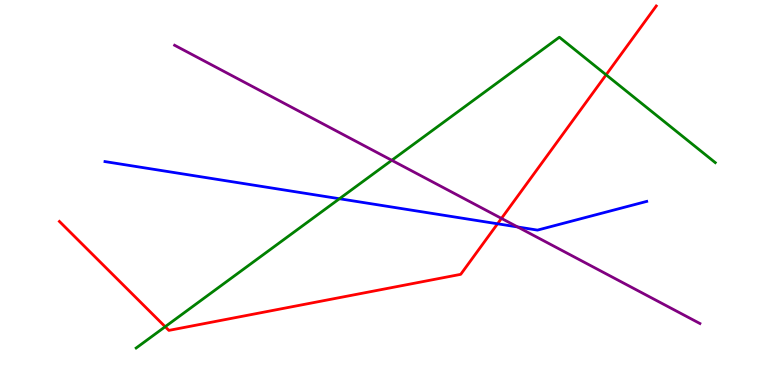[{'lines': ['blue', 'red'], 'intersections': [{'x': 6.42, 'y': 4.19}]}, {'lines': ['green', 'red'], 'intersections': [{'x': 2.13, 'y': 1.51}, {'x': 7.82, 'y': 8.06}]}, {'lines': ['purple', 'red'], 'intersections': [{'x': 6.47, 'y': 4.33}]}, {'lines': ['blue', 'green'], 'intersections': [{'x': 4.38, 'y': 4.84}]}, {'lines': ['blue', 'purple'], 'intersections': [{'x': 6.68, 'y': 4.1}]}, {'lines': ['green', 'purple'], 'intersections': [{'x': 5.06, 'y': 5.84}]}]